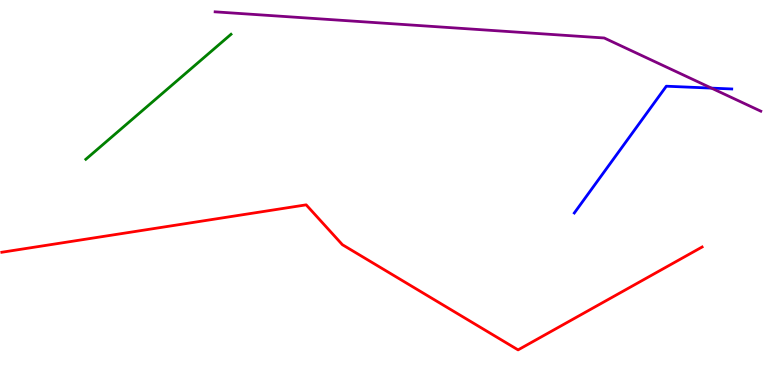[{'lines': ['blue', 'red'], 'intersections': []}, {'lines': ['green', 'red'], 'intersections': []}, {'lines': ['purple', 'red'], 'intersections': []}, {'lines': ['blue', 'green'], 'intersections': []}, {'lines': ['blue', 'purple'], 'intersections': [{'x': 9.18, 'y': 7.71}]}, {'lines': ['green', 'purple'], 'intersections': []}]